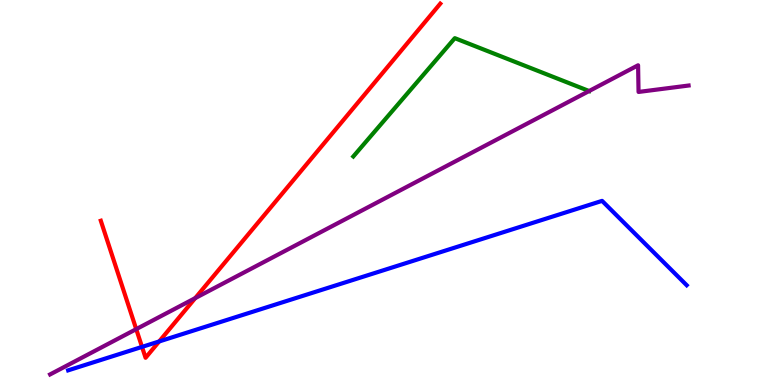[{'lines': ['blue', 'red'], 'intersections': [{'x': 1.83, 'y': 0.99}, {'x': 2.05, 'y': 1.13}]}, {'lines': ['green', 'red'], 'intersections': []}, {'lines': ['purple', 'red'], 'intersections': [{'x': 1.76, 'y': 1.45}, {'x': 2.52, 'y': 2.26}]}, {'lines': ['blue', 'green'], 'intersections': []}, {'lines': ['blue', 'purple'], 'intersections': []}, {'lines': ['green', 'purple'], 'intersections': [{'x': 7.6, 'y': 7.64}]}]